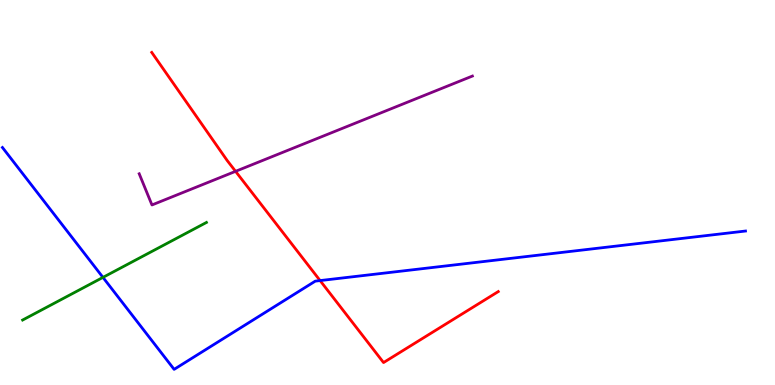[{'lines': ['blue', 'red'], 'intersections': [{'x': 4.13, 'y': 2.71}]}, {'lines': ['green', 'red'], 'intersections': []}, {'lines': ['purple', 'red'], 'intersections': [{'x': 3.04, 'y': 5.55}]}, {'lines': ['blue', 'green'], 'intersections': [{'x': 1.33, 'y': 2.8}]}, {'lines': ['blue', 'purple'], 'intersections': []}, {'lines': ['green', 'purple'], 'intersections': []}]